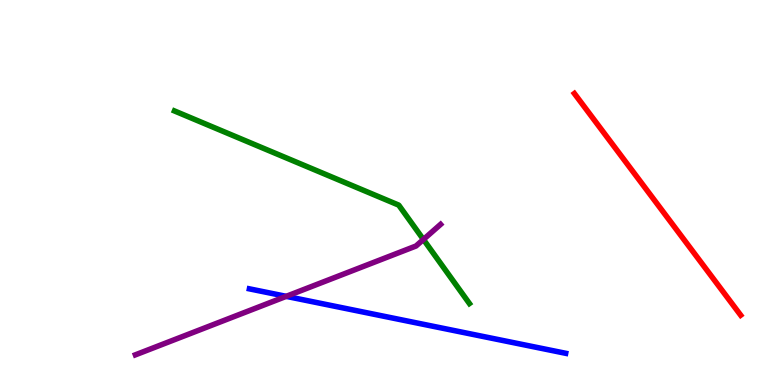[{'lines': ['blue', 'red'], 'intersections': []}, {'lines': ['green', 'red'], 'intersections': []}, {'lines': ['purple', 'red'], 'intersections': []}, {'lines': ['blue', 'green'], 'intersections': []}, {'lines': ['blue', 'purple'], 'intersections': [{'x': 3.69, 'y': 2.3}]}, {'lines': ['green', 'purple'], 'intersections': [{'x': 5.46, 'y': 3.78}]}]